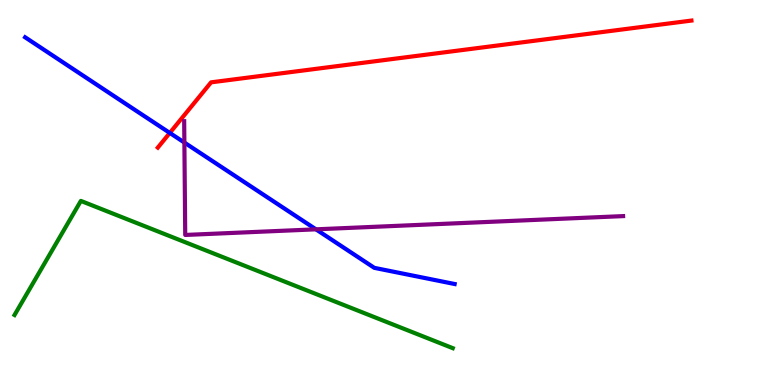[{'lines': ['blue', 'red'], 'intersections': [{'x': 2.19, 'y': 6.55}]}, {'lines': ['green', 'red'], 'intersections': []}, {'lines': ['purple', 'red'], 'intersections': []}, {'lines': ['blue', 'green'], 'intersections': []}, {'lines': ['blue', 'purple'], 'intersections': [{'x': 2.38, 'y': 6.3}, {'x': 4.08, 'y': 4.04}]}, {'lines': ['green', 'purple'], 'intersections': []}]